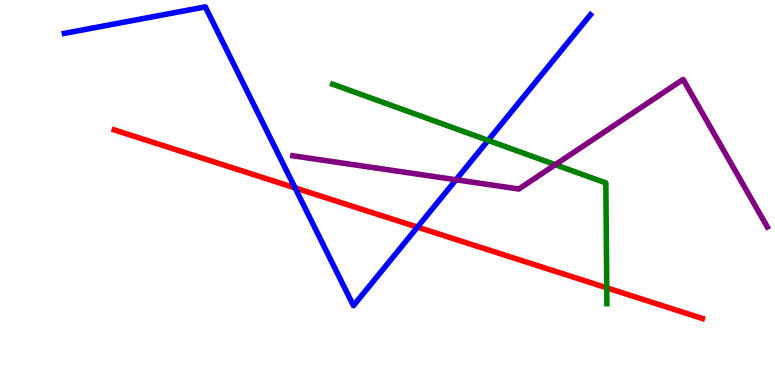[{'lines': ['blue', 'red'], 'intersections': [{'x': 3.81, 'y': 5.12}, {'x': 5.39, 'y': 4.1}]}, {'lines': ['green', 'red'], 'intersections': [{'x': 7.83, 'y': 2.52}]}, {'lines': ['purple', 'red'], 'intersections': []}, {'lines': ['blue', 'green'], 'intersections': [{'x': 6.3, 'y': 6.35}]}, {'lines': ['blue', 'purple'], 'intersections': [{'x': 5.88, 'y': 5.33}]}, {'lines': ['green', 'purple'], 'intersections': [{'x': 7.17, 'y': 5.72}]}]